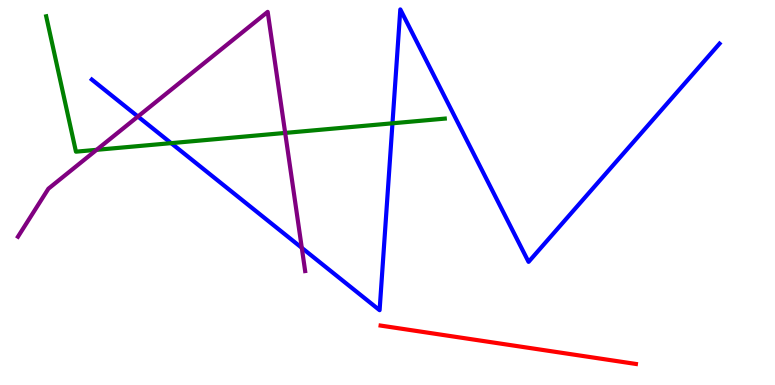[{'lines': ['blue', 'red'], 'intersections': []}, {'lines': ['green', 'red'], 'intersections': []}, {'lines': ['purple', 'red'], 'intersections': []}, {'lines': ['blue', 'green'], 'intersections': [{'x': 2.21, 'y': 6.28}, {'x': 5.06, 'y': 6.8}]}, {'lines': ['blue', 'purple'], 'intersections': [{'x': 1.78, 'y': 6.97}, {'x': 3.89, 'y': 3.56}]}, {'lines': ['green', 'purple'], 'intersections': [{'x': 1.25, 'y': 6.11}, {'x': 3.68, 'y': 6.55}]}]